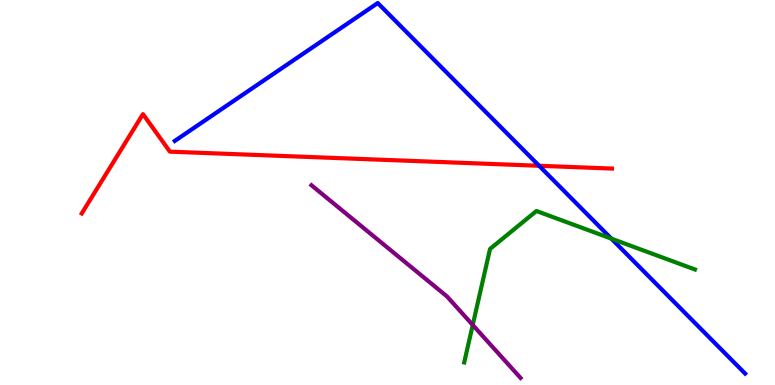[{'lines': ['blue', 'red'], 'intersections': [{'x': 6.96, 'y': 5.69}]}, {'lines': ['green', 'red'], 'intersections': []}, {'lines': ['purple', 'red'], 'intersections': []}, {'lines': ['blue', 'green'], 'intersections': [{'x': 7.89, 'y': 3.8}]}, {'lines': ['blue', 'purple'], 'intersections': []}, {'lines': ['green', 'purple'], 'intersections': [{'x': 6.1, 'y': 1.56}]}]